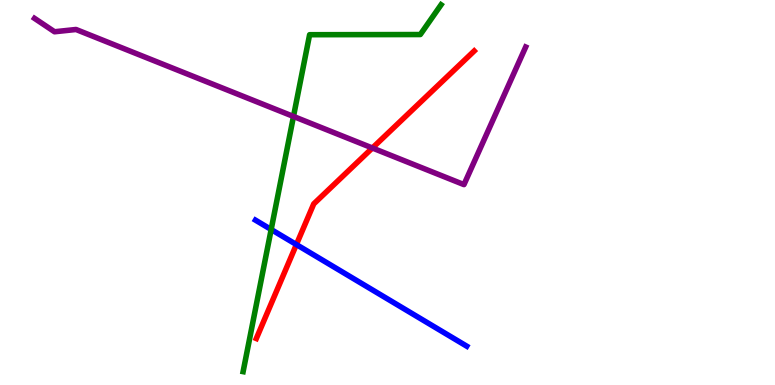[{'lines': ['blue', 'red'], 'intersections': [{'x': 3.82, 'y': 3.65}]}, {'lines': ['green', 'red'], 'intersections': []}, {'lines': ['purple', 'red'], 'intersections': [{'x': 4.8, 'y': 6.16}]}, {'lines': ['blue', 'green'], 'intersections': [{'x': 3.5, 'y': 4.04}]}, {'lines': ['blue', 'purple'], 'intersections': []}, {'lines': ['green', 'purple'], 'intersections': [{'x': 3.79, 'y': 6.98}]}]